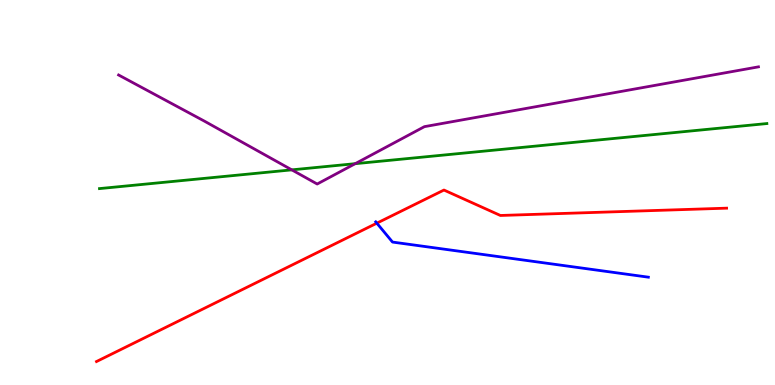[{'lines': ['blue', 'red'], 'intersections': [{'x': 4.86, 'y': 4.2}]}, {'lines': ['green', 'red'], 'intersections': []}, {'lines': ['purple', 'red'], 'intersections': []}, {'lines': ['blue', 'green'], 'intersections': []}, {'lines': ['blue', 'purple'], 'intersections': []}, {'lines': ['green', 'purple'], 'intersections': [{'x': 3.77, 'y': 5.59}, {'x': 4.58, 'y': 5.75}]}]